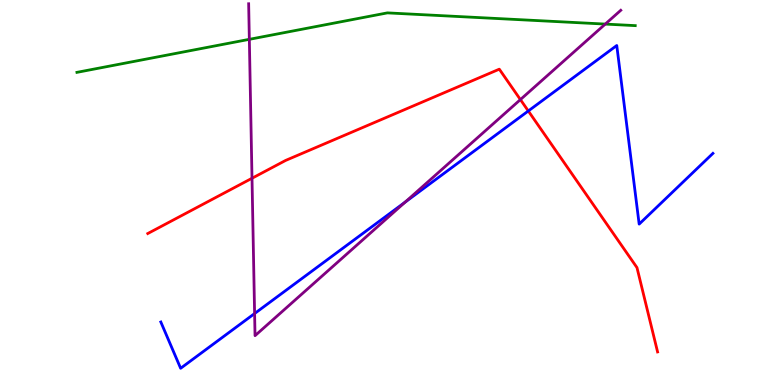[{'lines': ['blue', 'red'], 'intersections': [{'x': 6.82, 'y': 7.12}]}, {'lines': ['green', 'red'], 'intersections': []}, {'lines': ['purple', 'red'], 'intersections': [{'x': 3.25, 'y': 5.37}, {'x': 6.71, 'y': 7.41}]}, {'lines': ['blue', 'green'], 'intersections': []}, {'lines': ['blue', 'purple'], 'intersections': [{'x': 3.29, 'y': 1.86}, {'x': 5.23, 'y': 4.75}]}, {'lines': ['green', 'purple'], 'intersections': [{'x': 3.22, 'y': 8.98}, {'x': 7.81, 'y': 9.37}]}]